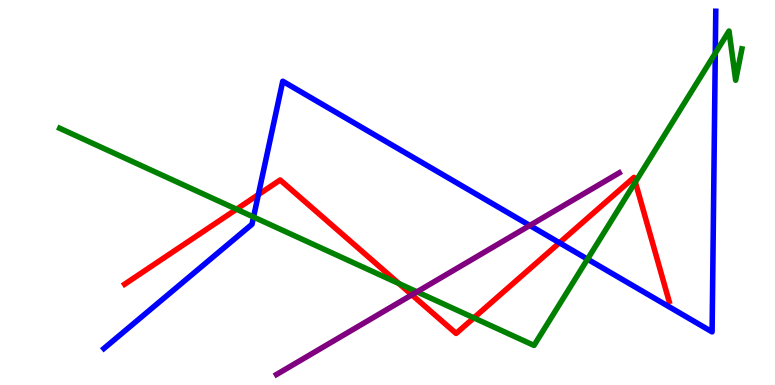[{'lines': ['blue', 'red'], 'intersections': [{'x': 3.33, 'y': 4.95}, {'x': 7.22, 'y': 3.69}]}, {'lines': ['green', 'red'], 'intersections': [{'x': 3.05, 'y': 4.57}, {'x': 5.15, 'y': 2.63}, {'x': 6.11, 'y': 1.74}, {'x': 8.2, 'y': 5.27}]}, {'lines': ['purple', 'red'], 'intersections': [{'x': 5.31, 'y': 2.34}]}, {'lines': ['blue', 'green'], 'intersections': [{'x': 3.27, 'y': 4.36}, {'x': 7.58, 'y': 3.27}, {'x': 9.23, 'y': 8.62}]}, {'lines': ['blue', 'purple'], 'intersections': [{'x': 6.84, 'y': 4.14}]}, {'lines': ['green', 'purple'], 'intersections': [{'x': 5.38, 'y': 2.42}]}]